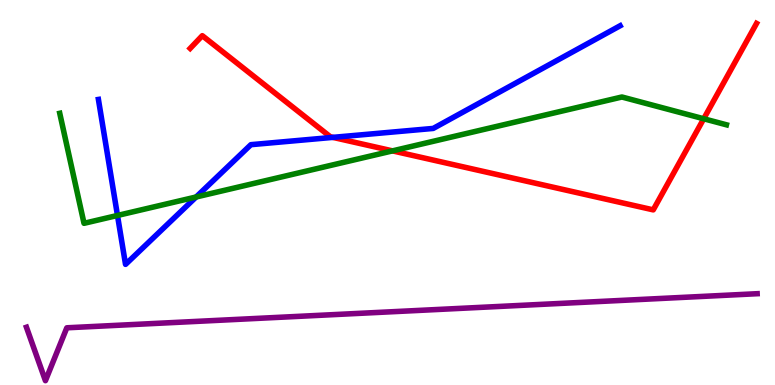[{'lines': ['blue', 'red'], 'intersections': [{'x': 4.29, 'y': 6.43}]}, {'lines': ['green', 'red'], 'intersections': [{'x': 5.06, 'y': 6.08}, {'x': 9.08, 'y': 6.92}]}, {'lines': ['purple', 'red'], 'intersections': []}, {'lines': ['blue', 'green'], 'intersections': [{'x': 1.52, 'y': 4.4}, {'x': 2.53, 'y': 4.88}]}, {'lines': ['blue', 'purple'], 'intersections': []}, {'lines': ['green', 'purple'], 'intersections': []}]